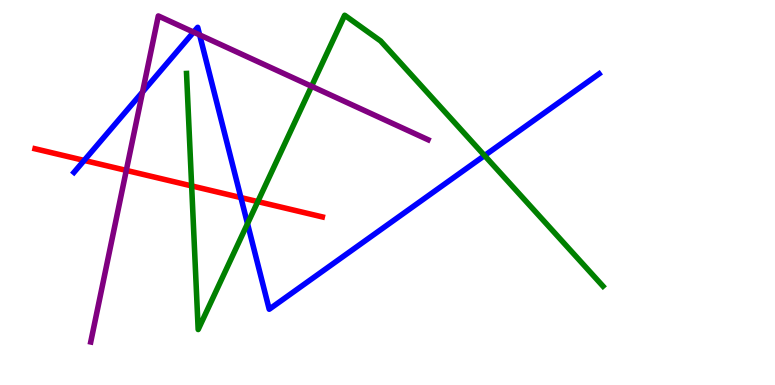[{'lines': ['blue', 'red'], 'intersections': [{'x': 1.09, 'y': 5.83}, {'x': 3.11, 'y': 4.87}]}, {'lines': ['green', 'red'], 'intersections': [{'x': 2.47, 'y': 5.17}, {'x': 3.33, 'y': 4.76}]}, {'lines': ['purple', 'red'], 'intersections': [{'x': 1.63, 'y': 5.57}]}, {'lines': ['blue', 'green'], 'intersections': [{'x': 3.19, 'y': 4.19}, {'x': 6.25, 'y': 5.96}]}, {'lines': ['blue', 'purple'], 'intersections': [{'x': 1.84, 'y': 7.61}, {'x': 2.5, 'y': 9.17}, {'x': 2.58, 'y': 9.09}]}, {'lines': ['green', 'purple'], 'intersections': [{'x': 4.02, 'y': 7.76}]}]